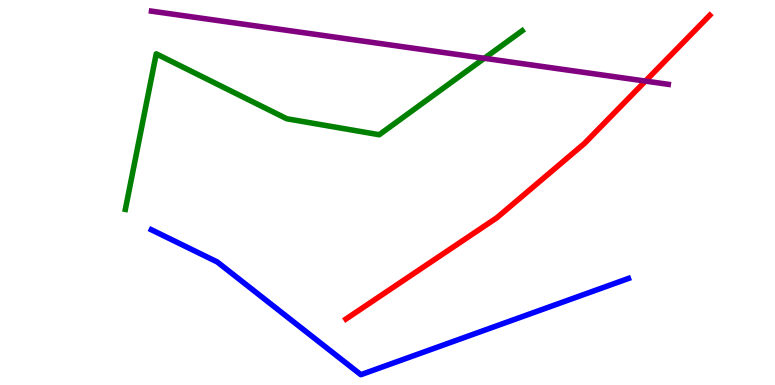[{'lines': ['blue', 'red'], 'intersections': []}, {'lines': ['green', 'red'], 'intersections': []}, {'lines': ['purple', 'red'], 'intersections': [{'x': 8.33, 'y': 7.89}]}, {'lines': ['blue', 'green'], 'intersections': []}, {'lines': ['blue', 'purple'], 'intersections': []}, {'lines': ['green', 'purple'], 'intersections': [{'x': 6.25, 'y': 8.49}]}]